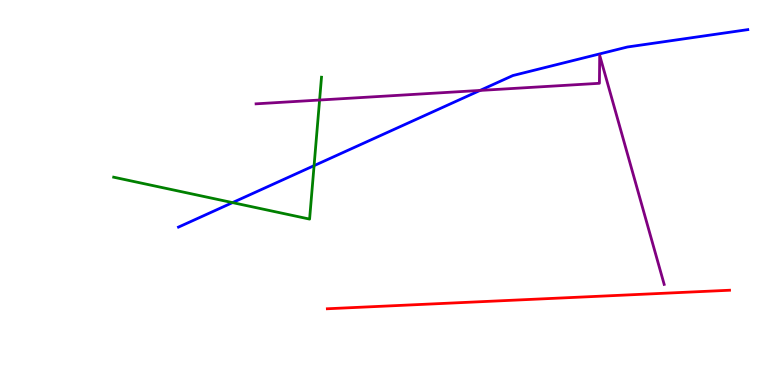[{'lines': ['blue', 'red'], 'intersections': []}, {'lines': ['green', 'red'], 'intersections': []}, {'lines': ['purple', 'red'], 'intersections': []}, {'lines': ['blue', 'green'], 'intersections': [{'x': 3.0, 'y': 4.74}, {'x': 4.05, 'y': 5.7}]}, {'lines': ['blue', 'purple'], 'intersections': [{'x': 6.19, 'y': 7.65}]}, {'lines': ['green', 'purple'], 'intersections': [{'x': 4.12, 'y': 7.4}]}]